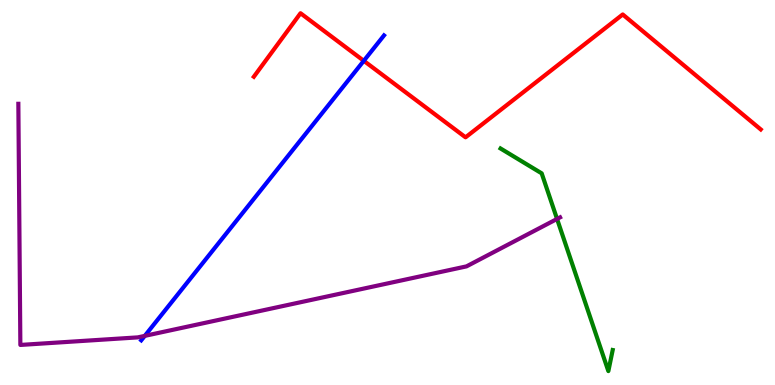[{'lines': ['blue', 'red'], 'intersections': [{'x': 4.69, 'y': 8.42}]}, {'lines': ['green', 'red'], 'intersections': []}, {'lines': ['purple', 'red'], 'intersections': []}, {'lines': ['blue', 'green'], 'intersections': []}, {'lines': ['blue', 'purple'], 'intersections': [{'x': 1.87, 'y': 1.28}]}, {'lines': ['green', 'purple'], 'intersections': [{'x': 7.19, 'y': 4.31}]}]